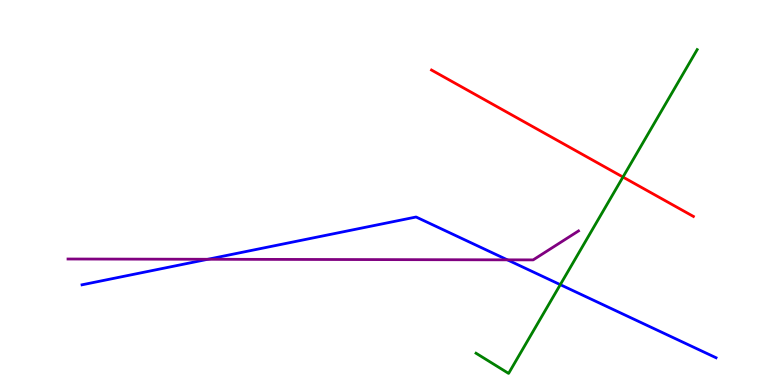[{'lines': ['blue', 'red'], 'intersections': []}, {'lines': ['green', 'red'], 'intersections': [{'x': 8.04, 'y': 5.4}]}, {'lines': ['purple', 'red'], 'intersections': []}, {'lines': ['blue', 'green'], 'intersections': [{'x': 7.23, 'y': 2.61}]}, {'lines': ['blue', 'purple'], 'intersections': [{'x': 2.68, 'y': 3.27}, {'x': 6.55, 'y': 3.25}]}, {'lines': ['green', 'purple'], 'intersections': []}]